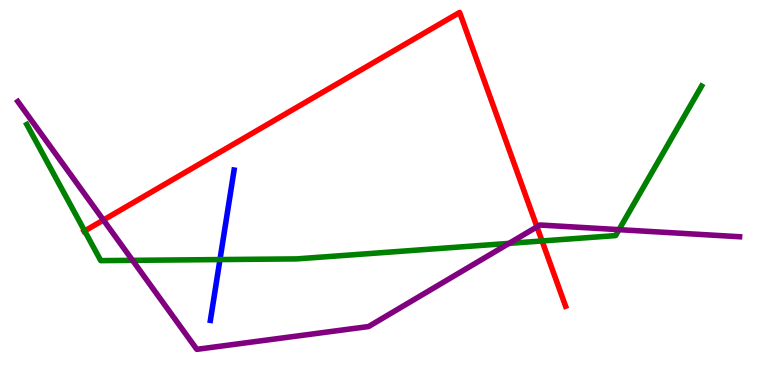[{'lines': ['blue', 'red'], 'intersections': []}, {'lines': ['green', 'red'], 'intersections': [{'x': 1.09, 'y': 4.0}, {'x': 6.99, 'y': 3.74}]}, {'lines': ['purple', 'red'], 'intersections': [{'x': 1.33, 'y': 4.28}, {'x': 6.93, 'y': 4.11}]}, {'lines': ['blue', 'green'], 'intersections': [{'x': 2.84, 'y': 3.26}]}, {'lines': ['blue', 'purple'], 'intersections': []}, {'lines': ['green', 'purple'], 'intersections': [{'x': 1.71, 'y': 3.24}, {'x': 6.57, 'y': 3.68}, {'x': 7.99, 'y': 4.04}]}]